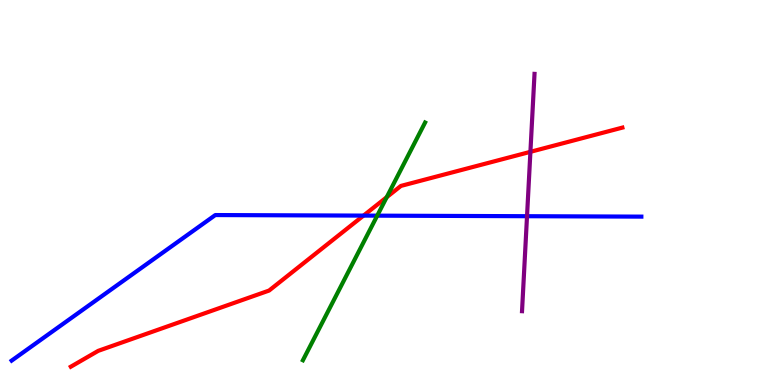[{'lines': ['blue', 'red'], 'intersections': [{'x': 4.69, 'y': 4.4}]}, {'lines': ['green', 'red'], 'intersections': [{'x': 4.99, 'y': 4.88}]}, {'lines': ['purple', 'red'], 'intersections': [{'x': 6.84, 'y': 6.06}]}, {'lines': ['blue', 'green'], 'intersections': [{'x': 4.87, 'y': 4.4}]}, {'lines': ['blue', 'purple'], 'intersections': [{'x': 6.8, 'y': 4.38}]}, {'lines': ['green', 'purple'], 'intersections': []}]